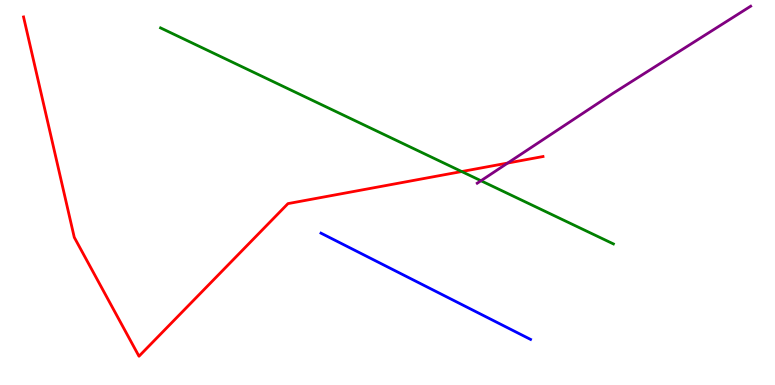[{'lines': ['blue', 'red'], 'intersections': []}, {'lines': ['green', 'red'], 'intersections': [{'x': 5.96, 'y': 5.54}]}, {'lines': ['purple', 'red'], 'intersections': [{'x': 6.55, 'y': 5.76}]}, {'lines': ['blue', 'green'], 'intersections': []}, {'lines': ['blue', 'purple'], 'intersections': []}, {'lines': ['green', 'purple'], 'intersections': [{'x': 6.21, 'y': 5.31}]}]